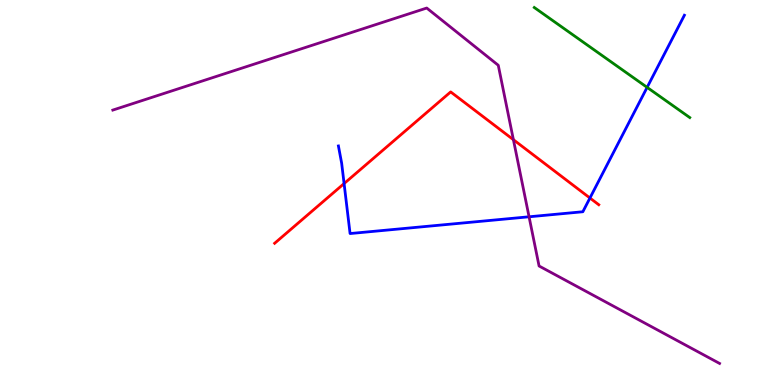[{'lines': ['blue', 'red'], 'intersections': [{'x': 4.44, 'y': 5.23}, {'x': 7.61, 'y': 4.86}]}, {'lines': ['green', 'red'], 'intersections': []}, {'lines': ['purple', 'red'], 'intersections': [{'x': 6.62, 'y': 6.37}]}, {'lines': ['blue', 'green'], 'intersections': [{'x': 8.35, 'y': 7.73}]}, {'lines': ['blue', 'purple'], 'intersections': [{'x': 6.83, 'y': 4.37}]}, {'lines': ['green', 'purple'], 'intersections': []}]